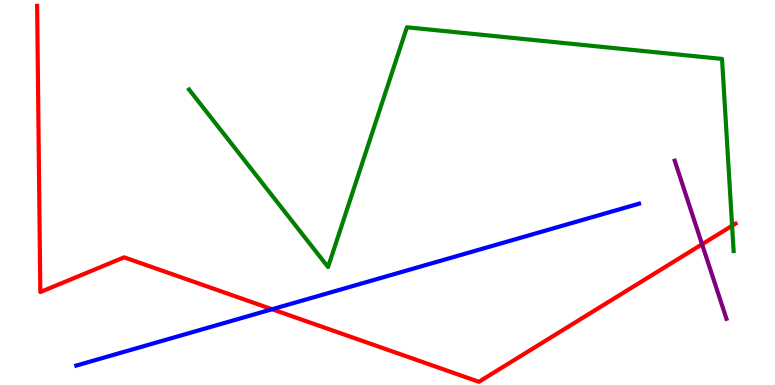[{'lines': ['blue', 'red'], 'intersections': [{'x': 3.51, 'y': 1.97}]}, {'lines': ['green', 'red'], 'intersections': [{'x': 9.45, 'y': 4.14}]}, {'lines': ['purple', 'red'], 'intersections': [{'x': 9.06, 'y': 3.66}]}, {'lines': ['blue', 'green'], 'intersections': []}, {'lines': ['blue', 'purple'], 'intersections': []}, {'lines': ['green', 'purple'], 'intersections': []}]